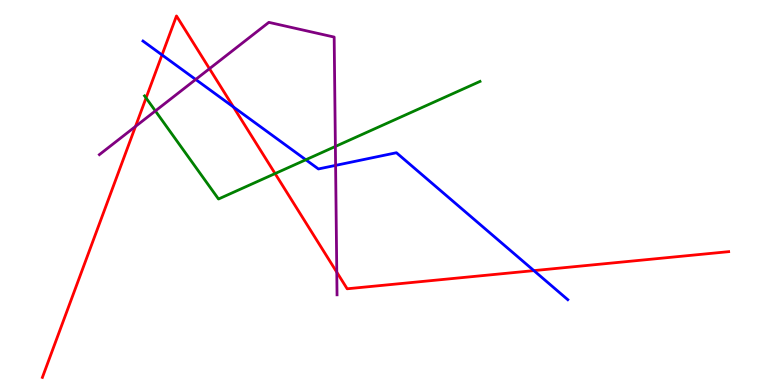[{'lines': ['blue', 'red'], 'intersections': [{'x': 2.09, 'y': 8.57}, {'x': 3.01, 'y': 7.22}, {'x': 6.89, 'y': 2.97}]}, {'lines': ['green', 'red'], 'intersections': [{'x': 1.88, 'y': 7.46}, {'x': 3.55, 'y': 5.49}]}, {'lines': ['purple', 'red'], 'intersections': [{'x': 1.75, 'y': 6.72}, {'x': 2.7, 'y': 8.22}, {'x': 4.35, 'y': 2.93}]}, {'lines': ['blue', 'green'], 'intersections': [{'x': 3.95, 'y': 5.85}]}, {'lines': ['blue', 'purple'], 'intersections': [{'x': 2.52, 'y': 7.94}, {'x': 4.33, 'y': 5.7}]}, {'lines': ['green', 'purple'], 'intersections': [{'x': 2.0, 'y': 7.12}, {'x': 4.33, 'y': 6.2}]}]